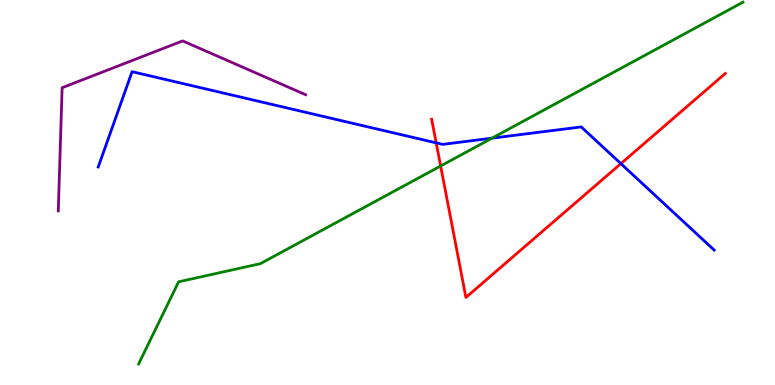[{'lines': ['blue', 'red'], 'intersections': [{'x': 5.63, 'y': 6.29}, {'x': 8.01, 'y': 5.75}]}, {'lines': ['green', 'red'], 'intersections': [{'x': 5.69, 'y': 5.69}]}, {'lines': ['purple', 'red'], 'intersections': []}, {'lines': ['blue', 'green'], 'intersections': [{'x': 6.35, 'y': 6.41}]}, {'lines': ['blue', 'purple'], 'intersections': []}, {'lines': ['green', 'purple'], 'intersections': []}]